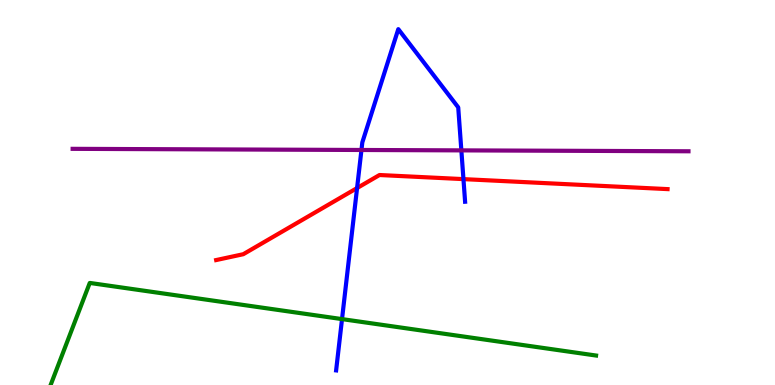[{'lines': ['blue', 'red'], 'intersections': [{'x': 4.61, 'y': 5.12}, {'x': 5.98, 'y': 5.35}]}, {'lines': ['green', 'red'], 'intersections': []}, {'lines': ['purple', 'red'], 'intersections': []}, {'lines': ['blue', 'green'], 'intersections': [{'x': 4.41, 'y': 1.71}]}, {'lines': ['blue', 'purple'], 'intersections': [{'x': 4.66, 'y': 6.1}, {'x': 5.95, 'y': 6.09}]}, {'lines': ['green', 'purple'], 'intersections': []}]